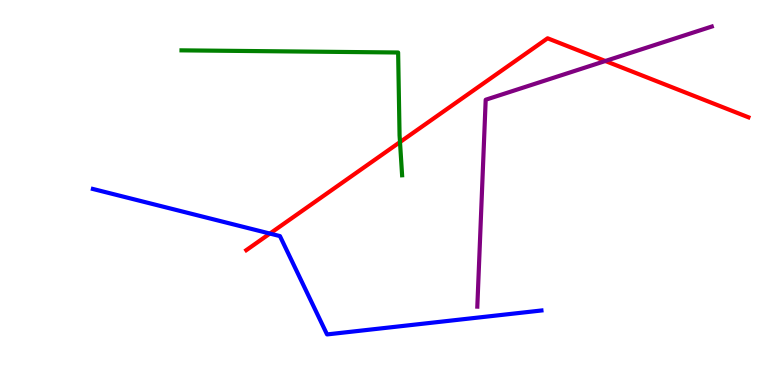[{'lines': ['blue', 'red'], 'intersections': [{'x': 3.48, 'y': 3.93}]}, {'lines': ['green', 'red'], 'intersections': [{'x': 5.16, 'y': 6.31}]}, {'lines': ['purple', 'red'], 'intersections': [{'x': 7.81, 'y': 8.42}]}, {'lines': ['blue', 'green'], 'intersections': []}, {'lines': ['blue', 'purple'], 'intersections': []}, {'lines': ['green', 'purple'], 'intersections': []}]